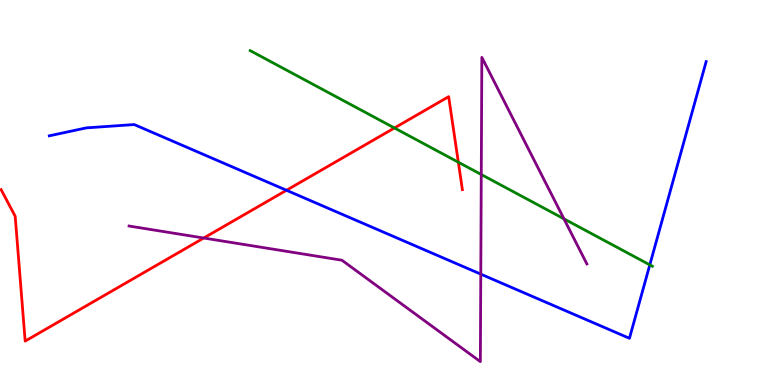[{'lines': ['blue', 'red'], 'intersections': [{'x': 3.7, 'y': 5.06}]}, {'lines': ['green', 'red'], 'intersections': [{'x': 5.09, 'y': 6.68}, {'x': 5.91, 'y': 5.79}]}, {'lines': ['purple', 'red'], 'intersections': [{'x': 2.63, 'y': 3.82}]}, {'lines': ['blue', 'green'], 'intersections': [{'x': 8.38, 'y': 3.12}]}, {'lines': ['blue', 'purple'], 'intersections': [{'x': 6.2, 'y': 2.88}]}, {'lines': ['green', 'purple'], 'intersections': [{'x': 6.21, 'y': 5.47}, {'x': 7.28, 'y': 4.32}]}]